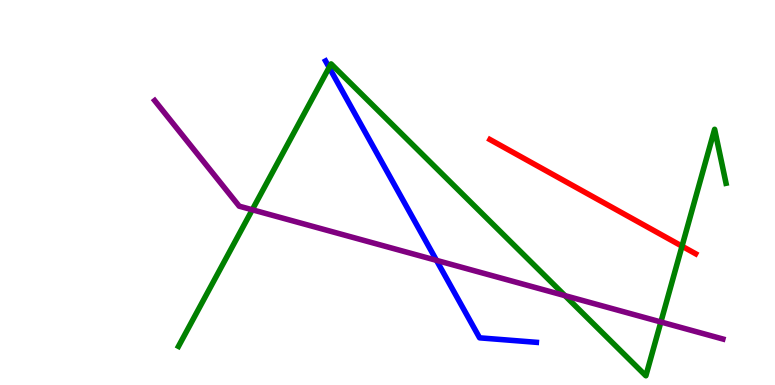[{'lines': ['blue', 'red'], 'intersections': []}, {'lines': ['green', 'red'], 'intersections': [{'x': 8.8, 'y': 3.61}]}, {'lines': ['purple', 'red'], 'intersections': []}, {'lines': ['blue', 'green'], 'intersections': [{'x': 4.25, 'y': 8.25}]}, {'lines': ['blue', 'purple'], 'intersections': [{'x': 5.63, 'y': 3.24}]}, {'lines': ['green', 'purple'], 'intersections': [{'x': 3.26, 'y': 4.55}, {'x': 7.29, 'y': 2.32}, {'x': 8.53, 'y': 1.64}]}]